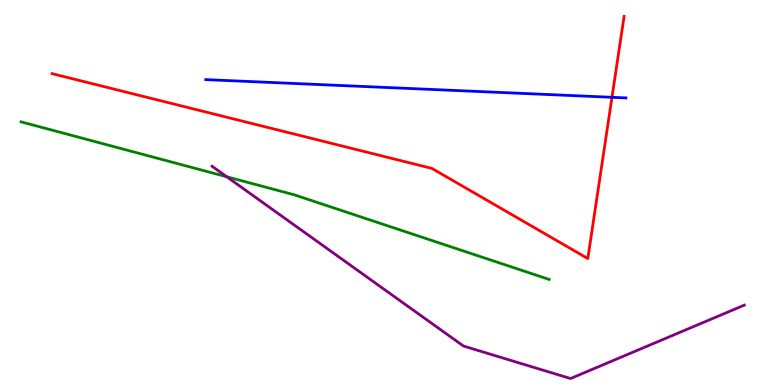[{'lines': ['blue', 'red'], 'intersections': [{'x': 7.9, 'y': 7.47}]}, {'lines': ['green', 'red'], 'intersections': []}, {'lines': ['purple', 'red'], 'intersections': []}, {'lines': ['blue', 'green'], 'intersections': []}, {'lines': ['blue', 'purple'], 'intersections': []}, {'lines': ['green', 'purple'], 'intersections': [{'x': 2.93, 'y': 5.41}]}]